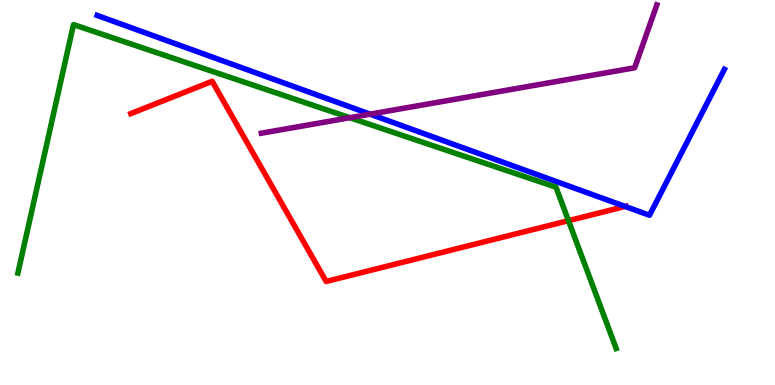[{'lines': ['blue', 'red'], 'intersections': [{'x': 8.07, 'y': 4.64}]}, {'lines': ['green', 'red'], 'intersections': [{'x': 7.34, 'y': 4.27}]}, {'lines': ['purple', 'red'], 'intersections': []}, {'lines': ['blue', 'green'], 'intersections': []}, {'lines': ['blue', 'purple'], 'intersections': [{'x': 4.78, 'y': 7.03}]}, {'lines': ['green', 'purple'], 'intersections': [{'x': 4.51, 'y': 6.94}]}]